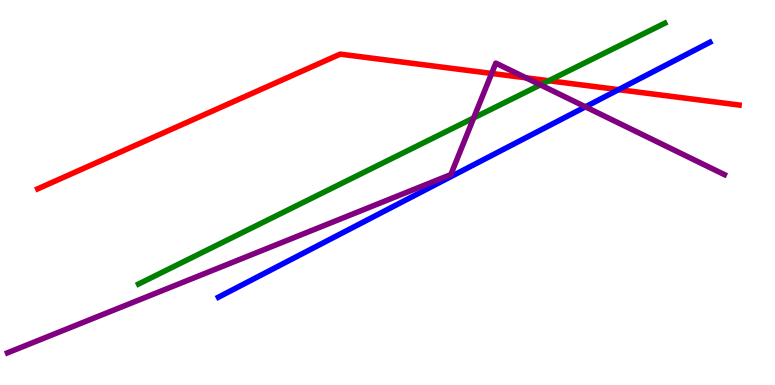[{'lines': ['blue', 'red'], 'intersections': [{'x': 7.98, 'y': 7.67}]}, {'lines': ['green', 'red'], 'intersections': [{'x': 7.08, 'y': 7.9}]}, {'lines': ['purple', 'red'], 'intersections': [{'x': 6.34, 'y': 8.09}, {'x': 6.79, 'y': 7.98}]}, {'lines': ['blue', 'green'], 'intersections': []}, {'lines': ['blue', 'purple'], 'intersections': [{'x': 7.55, 'y': 7.23}]}, {'lines': ['green', 'purple'], 'intersections': [{'x': 6.11, 'y': 6.94}, {'x': 6.97, 'y': 7.8}]}]